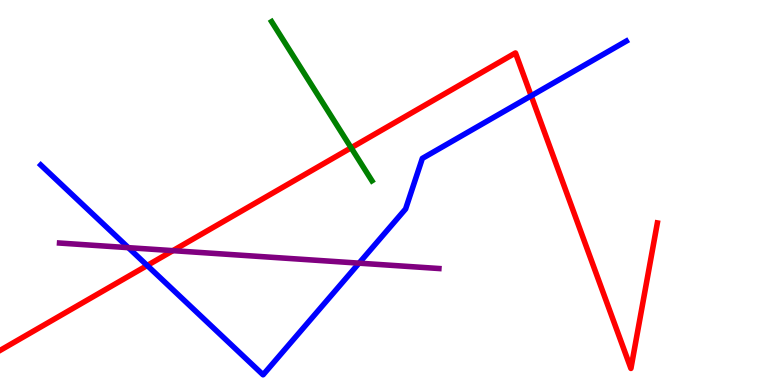[{'lines': ['blue', 'red'], 'intersections': [{'x': 1.9, 'y': 3.1}, {'x': 6.85, 'y': 7.51}]}, {'lines': ['green', 'red'], 'intersections': [{'x': 4.53, 'y': 6.16}]}, {'lines': ['purple', 'red'], 'intersections': [{'x': 2.23, 'y': 3.49}]}, {'lines': ['blue', 'green'], 'intersections': []}, {'lines': ['blue', 'purple'], 'intersections': [{'x': 1.66, 'y': 3.57}, {'x': 4.63, 'y': 3.16}]}, {'lines': ['green', 'purple'], 'intersections': []}]